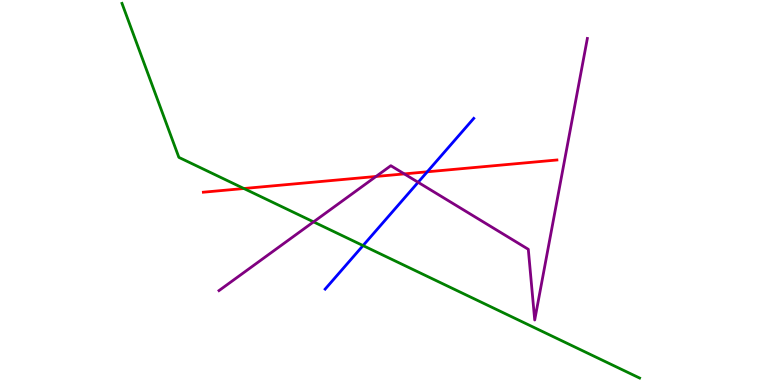[{'lines': ['blue', 'red'], 'intersections': [{'x': 5.51, 'y': 5.54}]}, {'lines': ['green', 'red'], 'intersections': [{'x': 3.15, 'y': 5.1}]}, {'lines': ['purple', 'red'], 'intersections': [{'x': 4.85, 'y': 5.42}, {'x': 5.22, 'y': 5.48}]}, {'lines': ['blue', 'green'], 'intersections': [{'x': 4.68, 'y': 3.62}]}, {'lines': ['blue', 'purple'], 'intersections': [{'x': 5.4, 'y': 5.26}]}, {'lines': ['green', 'purple'], 'intersections': [{'x': 4.05, 'y': 4.24}]}]